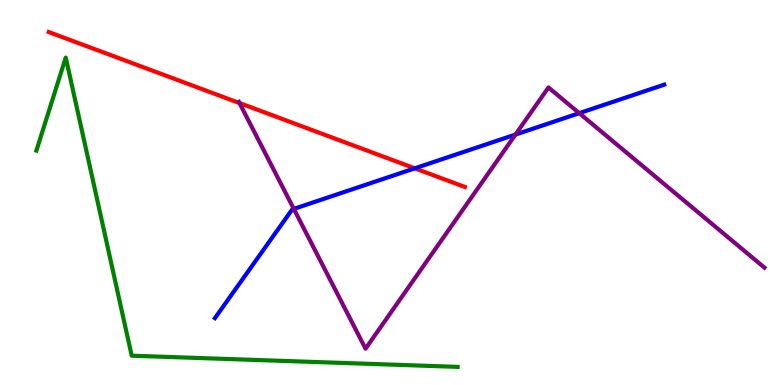[{'lines': ['blue', 'red'], 'intersections': [{'x': 5.35, 'y': 5.63}]}, {'lines': ['green', 'red'], 'intersections': []}, {'lines': ['purple', 'red'], 'intersections': [{'x': 3.09, 'y': 7.32}]}, {'lines': ['blue', 'green'], 'intersections': []}, {'lines': ['blue', 'purple'], 'intersections': [{'x': 3.79, 'y': 4.57}, {'x': 6.65, 'y': 6.51}, {'x': 7.47, 'y': 7.06}]}, {'lines': ['green', 'purple'], 'intersections': []}]